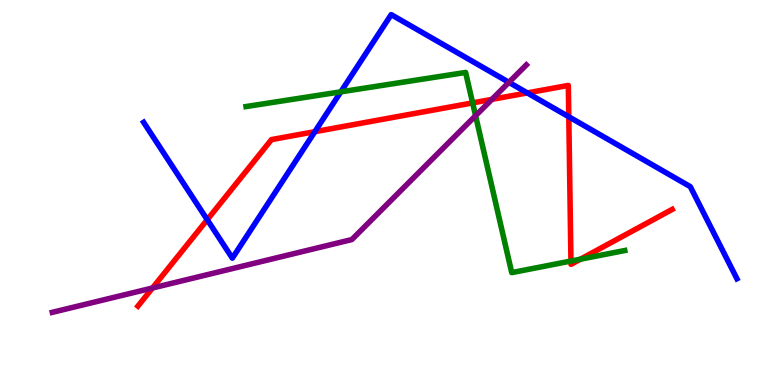[{'lines': ['blue', 'red'], 'intersections': [{'x': 2.67, 'y': 4.29}, {'x': 4.06, 'y': 6.58}, {'x': 6.8, 'y': 7.59}, {'x': 7.34, 'y': 6.97}]}, {'lines': ['green', 'red'], 'intersections': [{'x': 6.1, 'y': 7.33}, {'x': 7.37, 'y': 3.22}, {'x': 7.49, 'y': 3.27}]}, {'lines': ['purple', 'red'], 'intersections': [{'x': 1.97, 'y': 2.52}, {'x': 6.35, 'y': 7.42}]}, {'lines': ['blue', 'green'], 'intersections': [{'x': 4.4, 'y': 7.61}]}, {'lines': ['blue', 'purple'], 'intersections': [{'x': 6.57, 'y': 7.86}]}, {'lines': ['green', 'purple'], 'intersections': [{'x': 6.14, 'y': 6.99}]}]